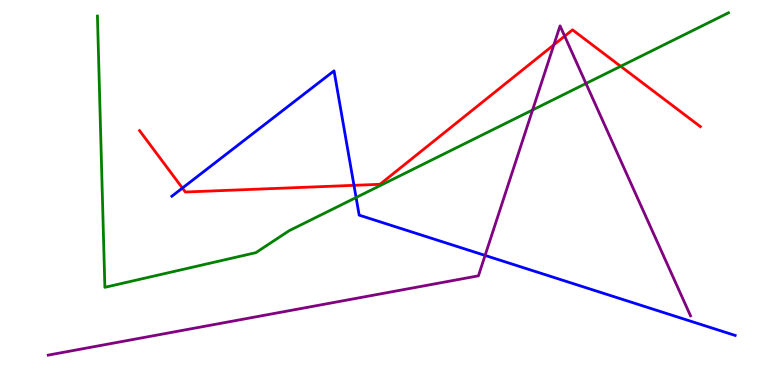[{'lines': ['blue', 'red'], 'intersections': [{'x': 2.35, 'y': 5.12}, {'x': 4.57, 'y': 5.19}]}, {'lines': ['green', 'red'], 'intersections': [{'x': 8.01, 'y': 8.28}]}, {'lines': ['purple', 'red'], 'intersections': [{'x': 7.15, 'y': 8.84}, {'x': 7.29, 'y': 9.06}]}, {'lines': ['blue', 'green'], 'intersections': [{'x': 4.59, 'y': 4.87}]}, {'lines': ['blue', 'purple'], 'intersections': [{'x': 6.26, 'y': 3.37}]}, {'lines': ['green', 'purple'], 'intersections': [{'x': 6.87, 'y': 7.14}, {'x': 7.56, 'y': 7.83}]}]